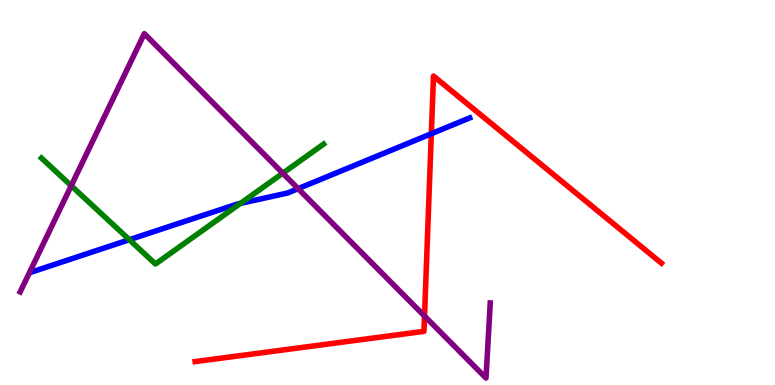[{'lines': ['blue', 'red'], 'intersections': [{'x': 5.57, 'y': 6.53}]}, {'lines': ['green', 'red'], 'intersections': []}, {'lines': ['purple', 'red'], 'intersections': [{'x': 5.48, 'y': 1.79}]}, {'lines': ['blue', 'green'], 'intersections': [{'x': 1.67, 'y': 3.77}, {'x': 3.1, 'y': 4.72}]}, {'lines': ['blue', 'purple'], 'intersections': [{'x': 3.85, 'y': 5.1}]}, {'lines': ['green', 'purple'], 'intersections': [{'x': 0.919, 'y': 5.18}, {'x': 3.65, 'y': 5.5}]}]